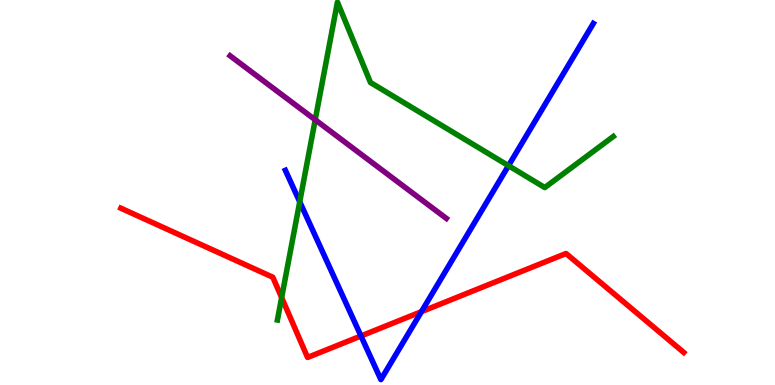[{'lines': ['blue', 'red'], 'intersections': [{'x': 4.66, 'y': 1.27}, {'x': 5.44, 'y': 1.9}]}, {'lines': ['green', 'red'], 'intersections': [{'x': 3.63, 'y': 2.27}]}, {'lines': ['purple', 'red'], 'intersections': []}, {'lines': ['blue', 'green'], 'intersections': [{'x': 3.87, 'y': 4.76}, {'x': 6.56, 'y': 5.7}]}, {'lines': ['blue', 'purple'], 'intersections': []}, {'lines': ['green', 'purple'], 'intersections': [{'x': 4.07, 'y': 6.89}]}]